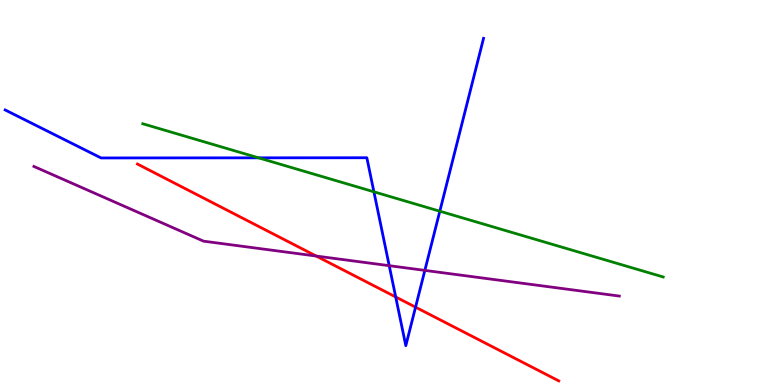[{'lines': ['blue', 'red'], 'intersections': [{'x': 5.11, 'y': 2.29}, {'x': 5.36, 'y': 2.02}]}, {'lines': ['green', 'red'], 'intersections': []}, {'lines': ['purple', 'red'], 'intersections': [{'x': 4.08, 'y': 3.35}]}, {'lines': ['blue', 'green'], 'intersections': [{'x': 3.34, 'y': 5.9}, {'x': 4.82, 'y': 5.02}, {'x': 5.68, 'y': 4.51}]}, {'lines': ['blue', 'purple'], 'intersections': [{'x': 5.02, 'y': 3.1}, {'x': 5.48, 'y': 2.98}]}, {'lines': ['green', 'purple'], 'intersections': []}]